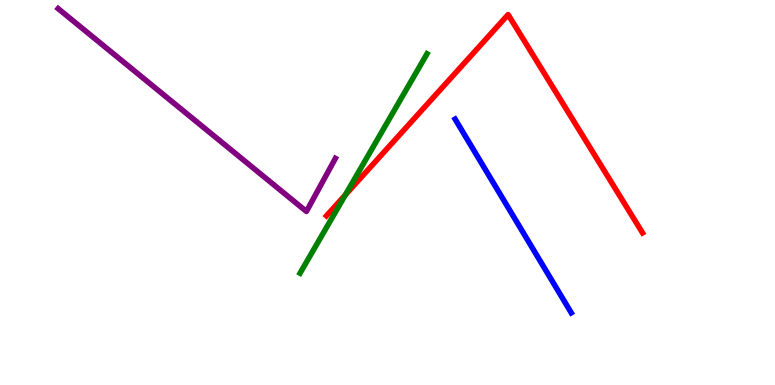[{'lines': ['blue', 'red'], 'intersections': []}, {'lines': ['green', 'red'], 'intersections': [{'x': 4.46, 'y': 4.94}]}, {'lines': ['purple', 'red'], 'intersections': []}, {'lines': ['blue', 'green'], 'intersections': []}, {'lines': ['blue', 'purple'], 'intersections': []}, {'lines': ['green', 'purple'], 'intersections': []}]